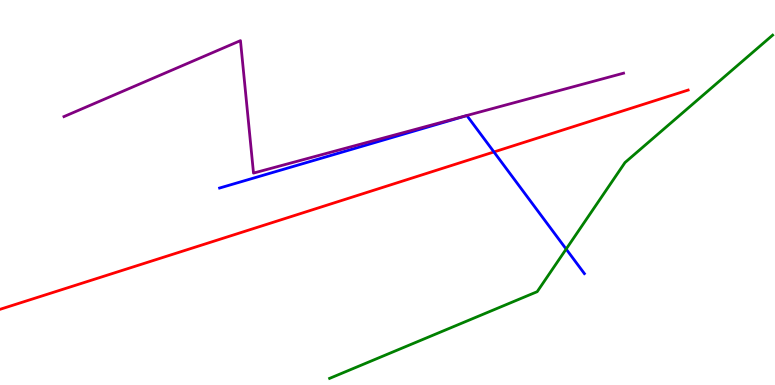[{'lines': ['blue', 'red'], 'intersections': [{'x': 6.37, 'y': 6.05}]}, {'lines': ['green', 'red'], 'intersections': []}, {'lines': ['purple', 'red'], 'intersections': []}, {'lines': ['blue', 'green'], 'intersections': [{'x': 7.31, 'y': 3.53}]}, {'lines': ['blue', 'purple'], 'intersections': []}, {'lines': ['green', 'purple'], 'intersections': []}]